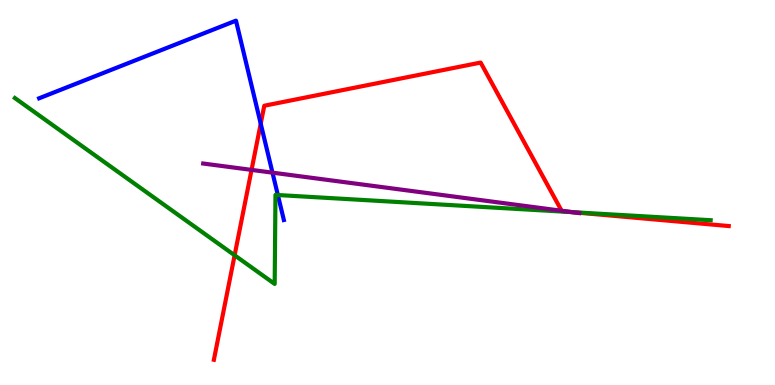[{'lines': ['blue', 'red'], 'intersections': [{'x': 3.36, 'y': 6.79}]}, {'lines': ['green', 'red'], 'intersections': [{'x': 3.03, 'y': 3.37}, {'x': 7.39, 'y': 4.49}]}, {'lines': ['purple', 'red'], 'intersections': [{'x': 3.25, 'y': 5.59}, {'x': 7.25, 'y': 4.53}, {'x': 7.38, 'y': 4.49}]}, {'lines': ['blue', 'green'], 'intersections': [{'x': 3.59, 'y': 4.93}]}, {'lines': ['blue', 'purple'], 'intersections': [{'x': 3.52, 'y': 5.52}]}, {'lines': ['green', 'purple'], 'intersections': [{'x': 7.38, 'y': 4.49}]}]